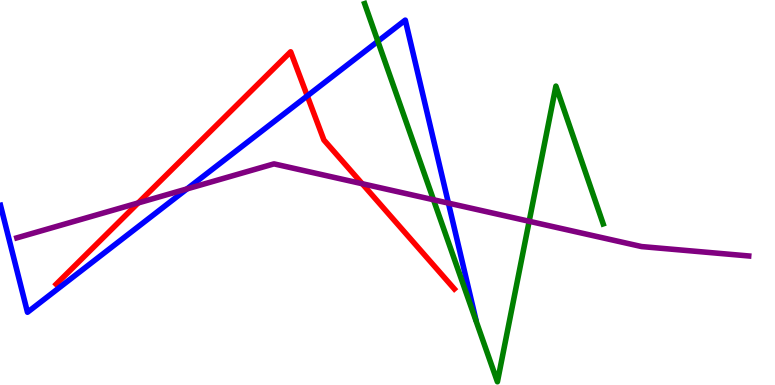[{'lines': ['blue', 'red'], 'intersections': [{'x': 3.96, 'y': 7.51}]}, {'lines': ['green', 'red'], 'intersections': []}, {'lines': ['purple', 'red'], 'intersections': [{'x': 1.78, 'y': 4.73}, {'x': 4.67, 'y': 5.23}]}, {'lines': ['blue', 'green'], 'intersections': [{'x': 4.88, 'y': 8.93}]}, {'lines': ['blue', 'purple'], 'intersections': [{'x': 2.41, 'y': 5.09}, {'x': 5.79, 'y': 4.72}]}, {'lines': ['green', 'purple'], 'intersections': [{'x': 5.59, 'y': 4.81}, {'x': 6.83, 'y': 4.25}]}]